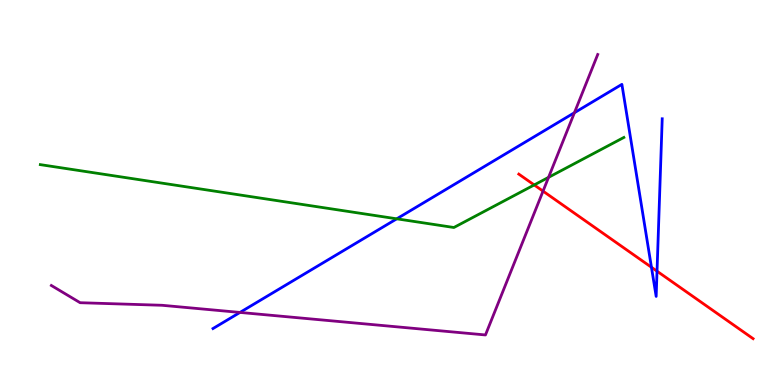[{'lines': ['blue', 'red'], 'intersections': [{'x': 8.41, 'y': 3.06}, {'x': 8.48, 'y': 2.96}]}, {'lines': ['green', 'red'], 'intersections': [{'x': 6.89, 'y': 5.2}]}, {'lines': ['purple', 'red'], 'intersections': [{'x': 7.01, 'y': 5.04}]}, {'lines': ['blue', 'green'], 'intersections': [{'x': 5.12, 'y': 4.32}]}, {'lines': ['blue', 'purple'], 'intersections': [{'x': 3.1, 'y': 1.88}, {'x': 7.41, 'y': 7.07}]}, {'lines': ['green', 'purple'], 'intersections': [{'x': 7.08, 'y': 5.39}]}]